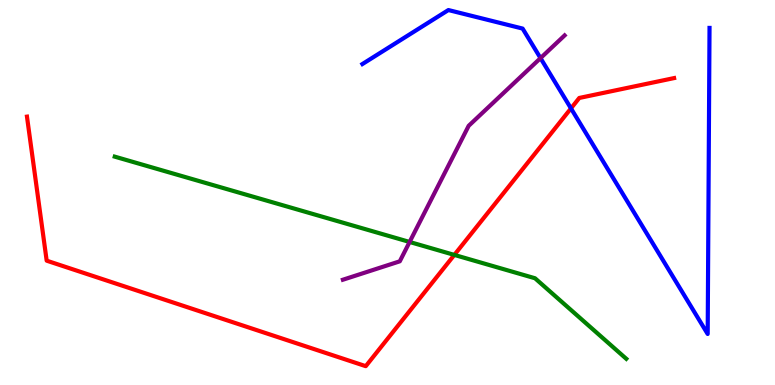[{'lines': ['blue', 'red'], 'intersections': [{'x': 7.37, 'y': 7.18}]}, {'lines': ['green', 'red'], 'intersections': [{'x': 5.86, 'y': 3.38}]}, {'lines': ['purple', 'red'], 'intersections': []}, {'lines': ['blue', 'green'], 'intersections': []}, {'lines': ['blue', 'purple'], 'intersections': [{'x': 6.97, 'y': 8.49}]}, {'lines': ['green', 'purple'], 'intersections': [{'x': 5.29, 'y': 3.72}]}]